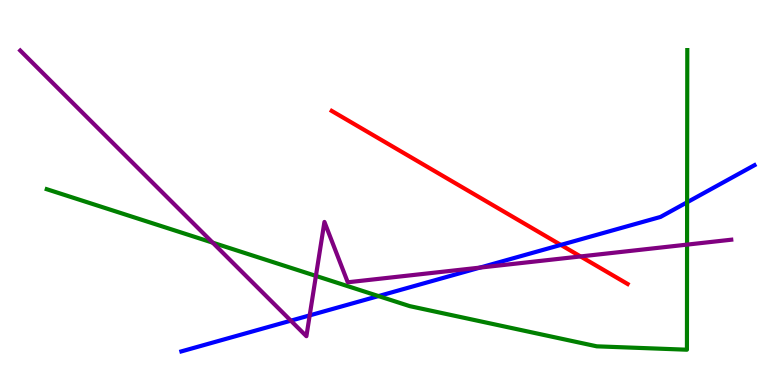[{'lines': ['blue', 'red'], 'intersections': [{'x': 7.24, 'y': 3.64}]}, {'lines': ['green', 'red'], 'intersections': []}, {'lines': ['purple', 'red'], 'intersections': [{'x': 7.49, 'y': 3.34}]}, {'lines': ['blue', 'green'], 'intersections': [{'x': 4.88, 'y': 2.31}, {'x': 8.87, 'y': 4.75}]}, {'lines': ['blue', 'purple'], 'intersections': [{'x': 3.75, 'y': 1.67}, {'x': 4.0, 'y': 1.81}, {'x': 6.19, 'y': 3.05}]}, {'lines': ['green', 'purple'], 'intersections': [{'x': 2.74, 'y': 3.7}, {'x': 4.08, 'y': 2.83}, {'x': 8.87, 'y': 3.65}]}]